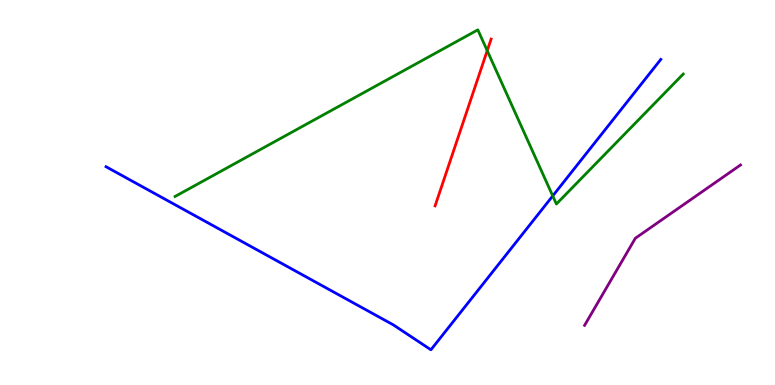[{'lines': ['blue', 'red'], 'intersections': []}, {'lines': ['green', 'red'], 'intersections': [{'x': 6.29, 'y': 8.68}]}, {'lines': ['purple', 'red'], 'intersections': []}, {'lines': ['blue', 'green'], 'intersections': [{'x': 7.13, 'y': 4.91}]}, {'lines': ['blue', 'purple'], 'intersections': []}, {'lines': ['green', 'purple'], 'intersections': []}]